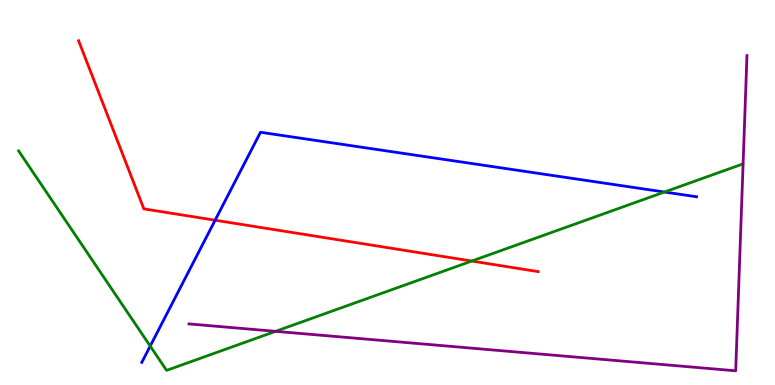[{'lines': ['blue', 'red'], 'intersections': [{'x': 2.78, 'y': 4.28}]}, {'lines': ['green', 'red'], 'intersections': [{'x': 6.09, 'y': 3.22}]}, {'lines': ['purple', 'red'], 'intersections': []}, {'lines': ['blue', 'green'], 'intersections': [{'x': 1.94, 'y': 1.01}, {'x': 8.57, 'y': 5.01}]}, {'lines': ['blue', 'purple'], 'intersections': []}, {'lines': ['green', 'purple'], 'intersections': [{'x': 3.56, 'y': 1.39}]}]